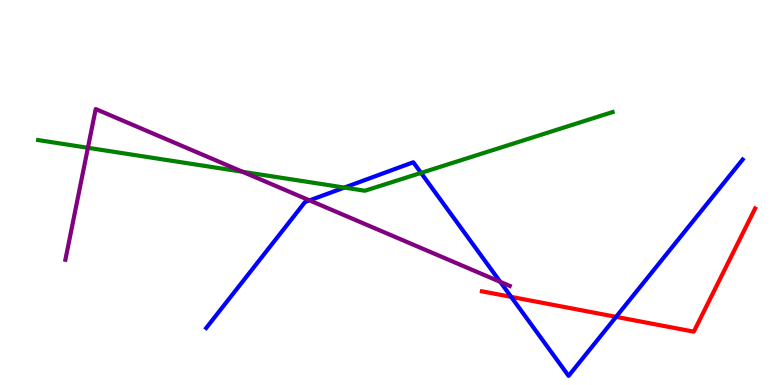[{'lines': ['blue', 'red'], 'intersections': [{'x': 6.6, 'y': 2.29}, {'x': 7.95, 'y': 1.77}]}, {'lines': ['green', 'red'], 'intersections': []}, {'lines': ['purple', 'red'], 'intersections': []}, {'lines': ['blue', 'green'], 'intersections': [{'x': 4.44, 'y': 5.13}, {'x': 5.43, 'y': 5.51}]}, {'lines': ['blue', 'purple'], 'intersections': [{'x': 3.99, 'y': 4.8}, {'x': 6.45, 'y': 2.68}]}, {'lines': ['green', 'purple'], 'intersections': [{'x': 1.13, 'y': 6.16}, {'x': 3.13, 'y': 5.54}]}]